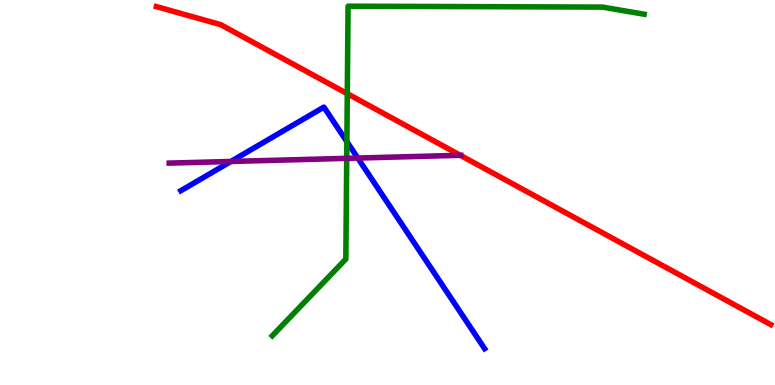[{'lines': ['blue', 'red'], 'intersections': []}, {'lines': ['green', 'red'], 'intersections': [{'x': 4.48, 'y': 7.57}]}, {'lines': ['purple', 'red'], 'intersections': [{'x': 5.94, 'y': 5.97}]}, {'lines': ['blue', 'green'], 'intersections': [{'x': 4.48, 'y': 6.32}]}, {'lines': ['blue', 'purple'], 'intersections': [{'x': 2.98, 'y': 5.81}, {'x': 4.62, 'y': 5.89}]}, {'lines': ['green', 'purple'], 'intersections': [{'x': 4.47, 'y': 5.89}]}]